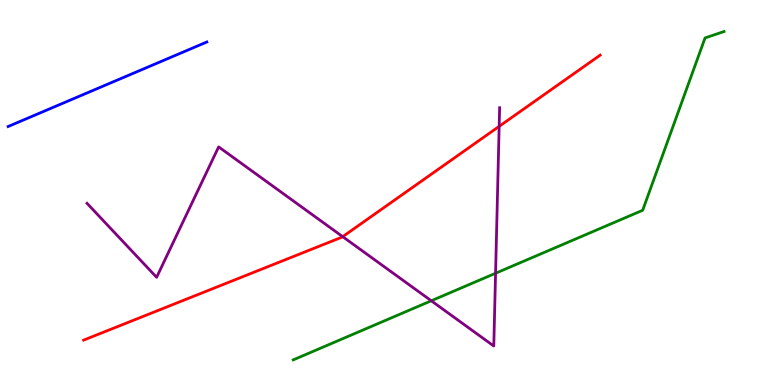[{'lines': ['blue', 'red'], 'intersections': []}, {'lines': ['green', 'red'], 'intersections': []}, {'lines': ['purple', 'red'], 'intersections': [{'x': 4.42, 'y': 3.85}, {'x': 6.44, 'y': 6.72}]}, {'lines': ['blue', 'green'], 'intersections': []}, {'lines': ['blue', 'purple'], 'intersections': []}, {'lines': ['green', 'purple'], 'intersections': [{'x': 5.56, 'y': 2.19}, {'x': 6.39, 'y': 2.9}]}]